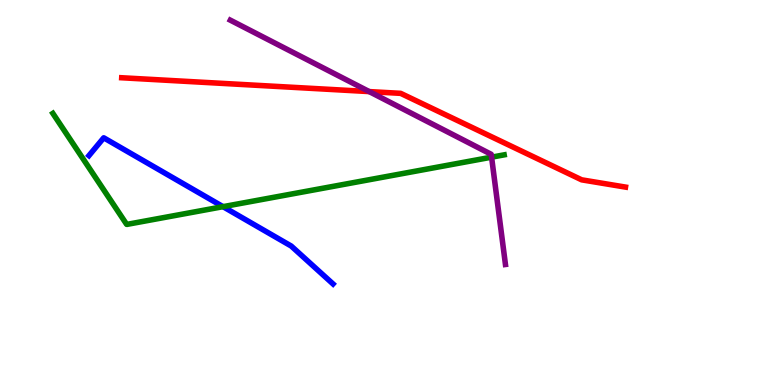[{'lines': ['blue', 'red'], 'intersections': []}, {'lines': ['green', 'red'], 'intersections': []}, {'lines': ['purple', 'red'], 'intersections': [{'x': 4.76, 'y': 7.62}]}, {'lines': ['blue', 'green'], 'intersections': [{'x': 2.88, 'y': 4.63}]}, {'lines': ['blue', 'purple'], 'intersections': []}, {'lines': ['green', 'purple'], 'intersections': [{'x': 6.34, 'y': 5.92}]}]